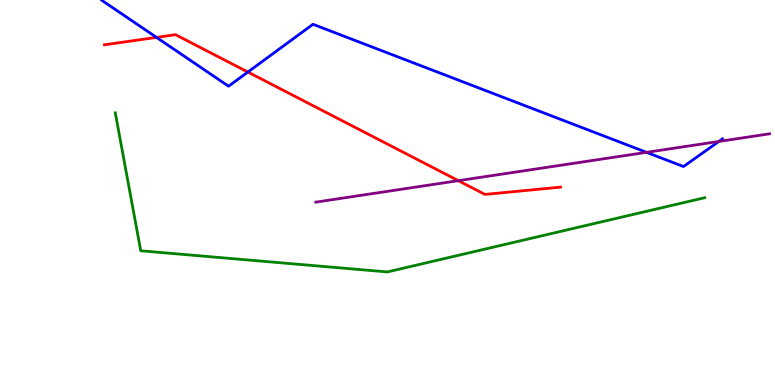[{'lines': ['blue', 'red'], 'intersections': [{'x': 2.02, 'y': 9.03}, {'x': 3.2, 'y': 8.13}]}, {'lines': ['green', 'red'], 'intersections': []}, {'lines': ['purple', 'red'], 'intersections': [{'x': 5.91, 'y': 5.31}]}, {'lines': ['blue', 'green'], 'intersections': []}, {'lines': ['blue', 'purple'], 'intersections': [{'x': 8.34, 'y': 6.04}, {'x': 9.28, 'y': 6.33}]}, {'lines': ['green', 'purple'], 'intersections': []}]